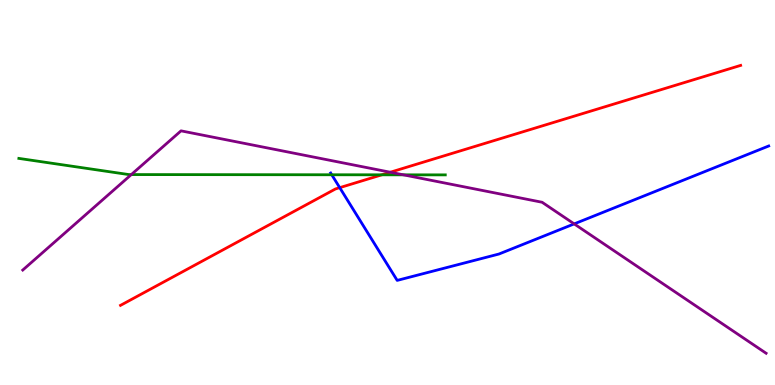[{'lines': ['blue', 'red'], 'intersections': [{'x': 4.38, 'y': 5.13}]}, {'lines': ['green', 'red'], 'intersections': [{'x': 4.93, 'y': 5.46}]}, {'lines': ['purple', 'red'], 'intersections': [{'x': 5.04, 'y': 5.53}]}, {'lines': ['blue', 'green'], 'intersections': [{'x': 4.28, 'y': 5.46}]}, {'lines': ['blue', 'purple'], 'intersections': [{'x': 7.41, 'y': 4.18}]}, {'lines': ['green', 'purple'], 'intersections': [{'x': 1.69, 'y': 5.47}, {'x': 5.21, 'y': 5.46}]}]